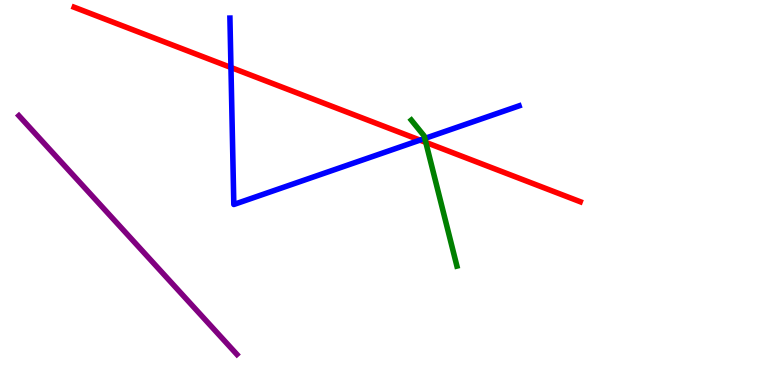[{'lines': ['blue', 'red'], 'intersections': [{'x': 2.98, 'y': 8.25}, {'x': 5.42, 'y': 6.36}]}, {'lines': ['green', 'red'], 'intersections': [{'x': 5.49, 'y': 6.3}]}, {'lines': ['purple', 'red'], 'intersections': []}, {'lines': ['blue', 'green'], 'intersections': [{'x': 5.48, 'y': 6.4}]}, {'lines': ['blue', 'purple'], 'intersections': []}, {'lines': ['green', 'purple'], 'intersections': []}]